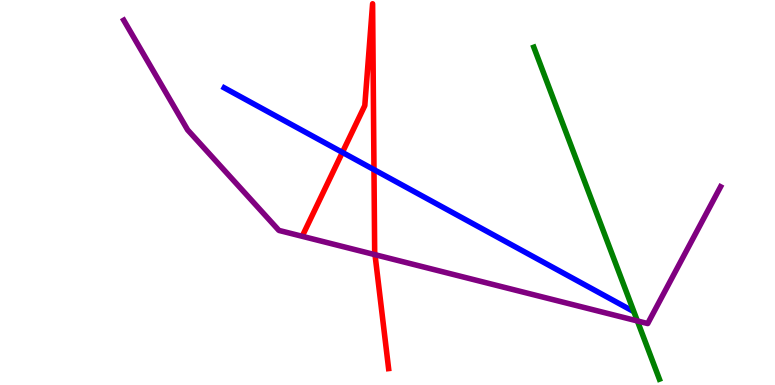[{'lines': ['blue', 'red'], 'intersections': [{'x': 4.42, 'y': 6.04}, {'x': 4.83, 'y': 5.59}]}, {'lines': ['green', 'red'], 'intersections': []}, {'lines': ['purple', 'red'], 'intersections': [{'x': 4.84, 'y': 3.38}]}, {'lines': ['blue', 'green'], 'intersections': []}, {'lines': ['blue', 'purple'], 'intersections': []}, {'lines': ['green', 'purple'], 'intersections': [{'x': 8.22, 'y': 1.66}]}]